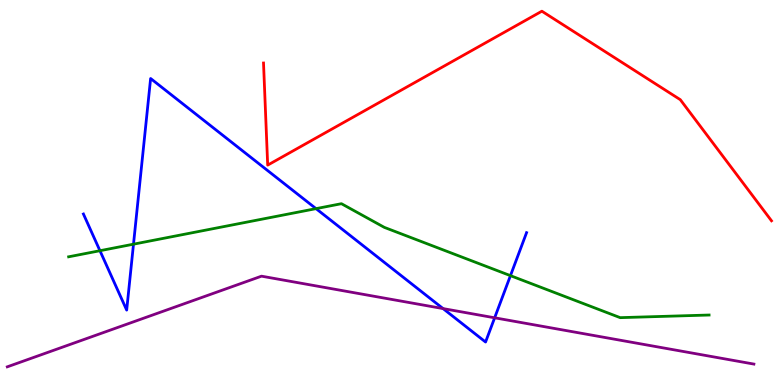[{'lines': ['blue', 'red'], 'intersections': []}, {'lines': ['green', 'red'], 'intersections': []}, {'lines': ['purple', 'red'], 'intersections': []}, {'lines': ['blue', 'green'], 'intersections': [{'x': 1.29, 'y': 3.49}, {'x': 1.72, 'y': 3.66}, {'x': 4.08, 'y': 4.58}, {'x': 6.59, 'y': 2.84}]}, {'lines': ['blue', 'purple'], 'intersections': [{'x': 5.72, 'y': 1.98}, {'x': 6.38, 'y': 1.75}]}, {'lines': ['green', 'purple'], 'intersections': []}]